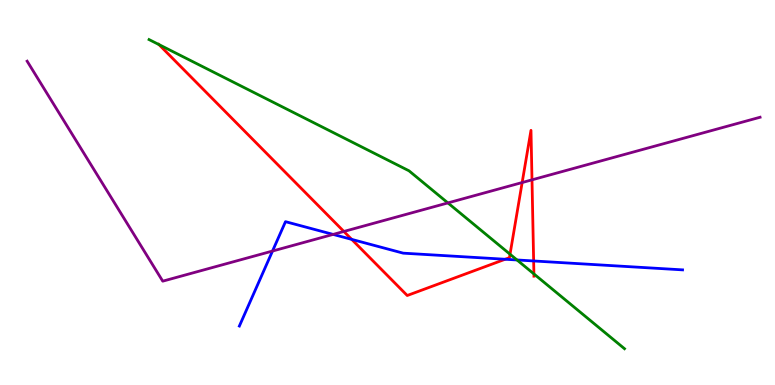[{'lines': ['blue', 'red'], 'intersections': [{'x': 4.54, 'y': 3.78}, {'x': 6.52, 'y': 3.27}, {'x': 6.89, 'y': 3.22}]}, {'lines': ['green', 'red'], 'intersections': [{'x': 2.05, 'y': 8.84}, {'x': 6.58, 'y': 3.4}, {'x': 6.89, 'y': 2.89}]}, {'lines': ['purple', 'red'], 'intersections': [{'x': 4.44, 'y': 3.99}, {'x': 6.74, 'y': 5.26}, {'x': 6.86, 'y': 5.33}]}, {'lines': ['blue', 'green'], 'intersections': [{'x': 6.67, 'y': 3.25}]}, {'lines': ['blue', 'purple'], 'intersections': [{'x': 3.52, 'y': 3.48}, {'x': 4.3, 'y': 3.91}]}, {'lines': ['green', 'purple'], 'intersections': [{'x': 5.78, 'y': 4.73}]}]